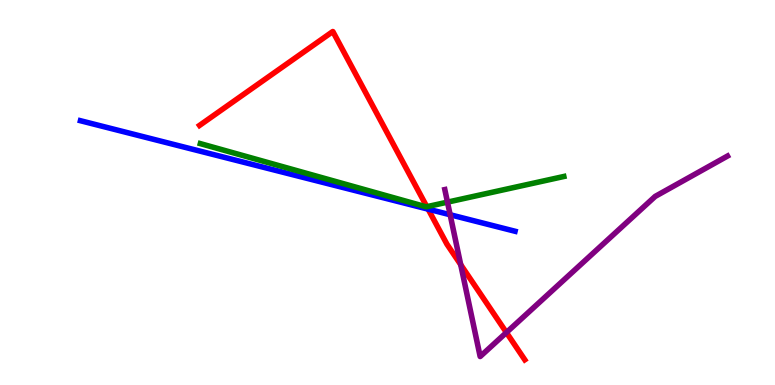[{'lines': ['blue', 'red'], 'intersections': [{'x': 5.52, 'y': 4.57}]}, {'lines': ['green', 'red'], 'intersections': [{'x': 5.51, 'y': 4.63}]}, {'lines': ['purple', 'red'], 'intersections': [{'x': 5.94, 'y': 3.13}, {'x': 6.53, 'y': 1.36}]}, {'lines': ['blue', 'green'], 'intersections': []}, {'lines': ['blue', 'purple'], 'intersections': [{'x': 5.81, 'y': 4.42}]}, {'lines': ['green', 'purple'], 'intersections': [{'x': 5.77, 'y': 4.75}]}]